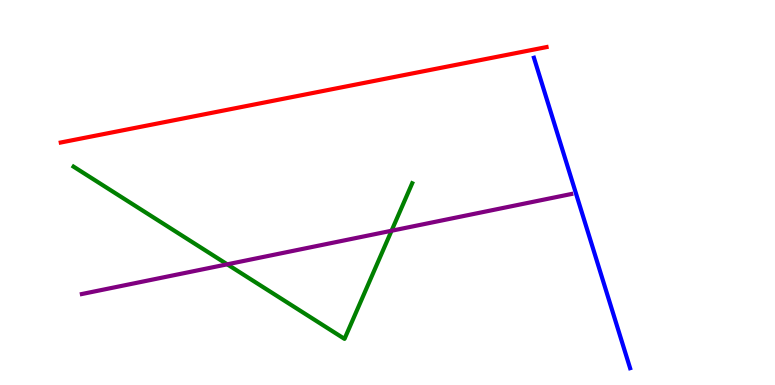[{'lines': ['blue', 'red'], 'intersections': []}, {'lines': ['green', 'red'], 'intersections': []}, {'lines': ['purple', 'red'], 'intersections': []}, {'lines': ['blue', 'green'], 'intersections': []}, {'lines': ['blue', 'purple'], 'intersections': []}, {'lines': ['green', 'purple'], 'intersections': [{'x': 2.93, 'y': 3.13}, {'x': 5.05, 'y': 4.01}]}]